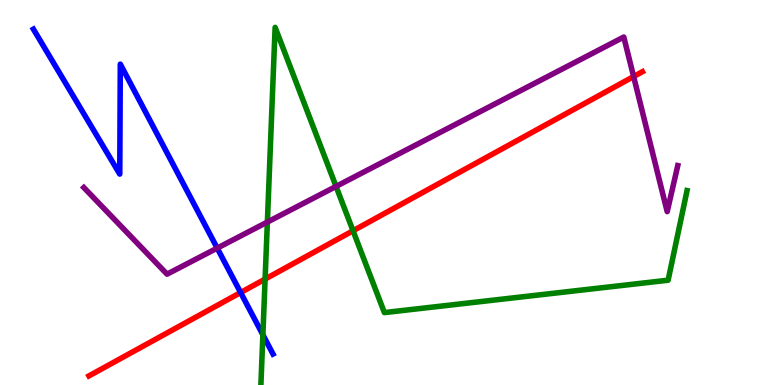[{'lines': ['blue', 'red'], 'intersections': [{'x': 3.1, 'y': 2.4}]}, {'lines': ['green', 'red'], 'intersections': [{'x': 3.42, 'y': 2.75}, {'x': 4.56, 'y': 4.01}]}, {'lines': ['purple', 'red'], 'intersections': [{'x': 8.18, 'y': 8.01}]}, {'lines': ['blue', 'green'], 'intersections': [{'x': 3.39, 'y': 1.3}]}, {'lines': ['blue', 'purple'], 'intersections': [{'x': 2.8, 'y': 3.56}]}, {'lines': ['green', 'purple'], 'intersections': [{'x': 3.45, 'y': 4.23}, {'x': 4.34, 'y': 5.16}]}]